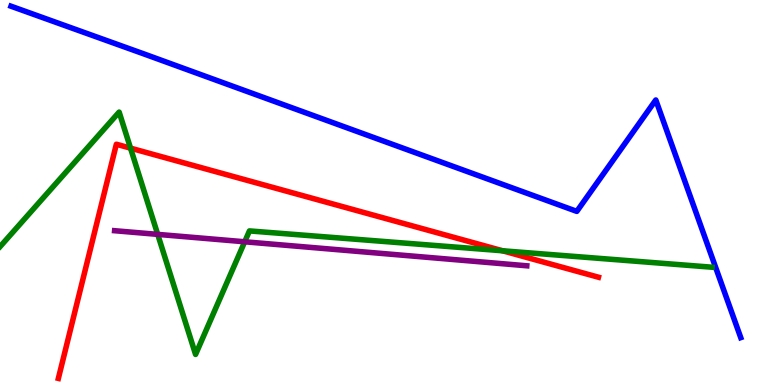[{'lines': ['blue', 'red'], 'intersections': []}, {'lines': ['green', 'red'], 'intersections': [{'x': 1.68, 'y': 6.15}, {'x': 6.49, 'y': 3.49}]}, {'lines': ['purple', 'red'], 'intersections': []}, {'lines': ['blue', 'green'], 'intersections': []}, {'lines': ['blue', 'purple'], 'intersections': []}, {'lines': ['green', 'purple'], 'intersections': [{'x': 2.04, 'y': 3.91}, {'x': 3.16, 'y': 3.72}]}]